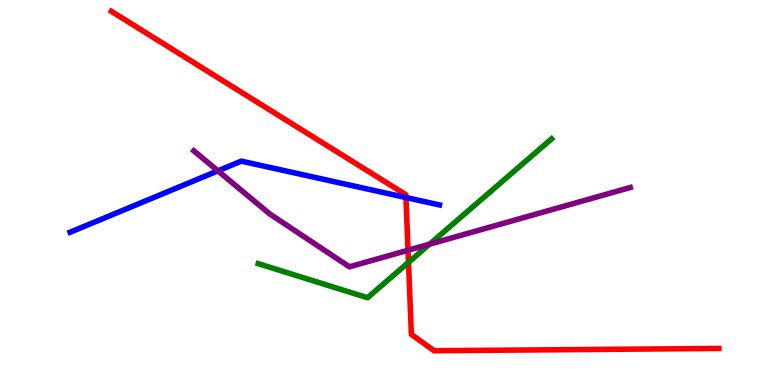[{'lines': ['blue', 'red'], 'intersections': [{'x': 5.24, 'y': 4.87}]}, {'lines': ['green', 'red'], 'intersections': [{'x': 5.27, 'y': 3.19}]}, {'lines': ['purple', 'red'], 'intersections': [{'x': 5.26, 'y': 3.5}]}, {'lines': ['blue', 'green'], 'intersections': []}, {'lines': ['blue', 'purple'], 'intersections': [{'x': 2.81, 'y': 5.56}]}, {'lines': ['green', 'purple'], 'intersections': [{'x': 5.54, 'y': 3.66}]}]